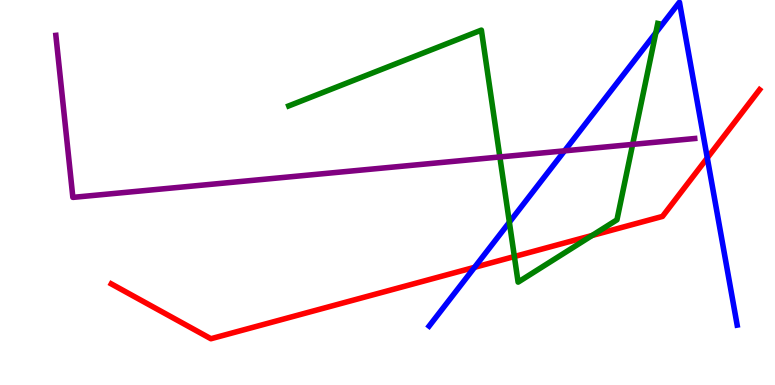[{'lines': ['blue', 'red'], 'intersections': [{'x': 6.12, 'y': 3.06}, {'x': 9.13, 'y': 5.9}]}, {'lines': ['green', 'red'], 'intersections': [{'x': 6.64, 'y': 3.34}, {'x': 7.64, 'y': 3.88}]}, {'lines': ['purple', 'red'], 'intersections': []}, {'lines': ['blue', 'green'], 'intersections': [{'x': 6.57, 'y': 4.23}, {'x': 8.46, 'y': 9.15}]}, {'lines': ['blue', 'purple'], 'intersections': [{'x': 7.28, 'y': 6.08}]}, {'lines': ['green', 'purple'], 'intersections': [{'x': 6.45, 'y': 5.92}, {'x': 8.16, 'y': 6.25}]}]